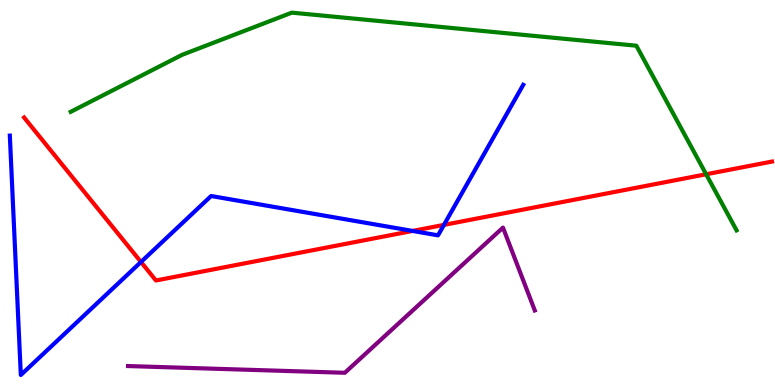[{'lines': ['blue', 'red'], 'intersections': [{'x': 1.82, 'y': 3.2}, {'x': 5.32, 'y': 4.0}, {'x': 5.73, 'y': 4.16}]}, {'lines': ['green', 'red'], 'intersections': [{'x': 9.11, 'y': 5.47}]}, {'lines': ['purple', 'red'], 'intersections': []}, {'lines': ['blue', 'green'], 'intersections': []}, {'lines': ['blue', 'purple'], 'intersections': []}, {'lines': ['green', 'purple'], 'intersections': []}]